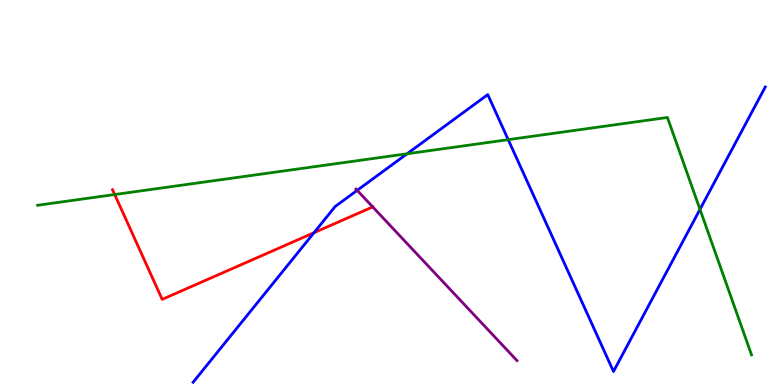[{'lines': ['blue', 'red'], 'intersections': [{'x': 4.05, 'y': 3.96}]}, {'lines': ['green', 'red'], 'intersections': [{'x': 1.48, 'y': 4.95}]}, {'lines': ['purple', 'red'], 'intersections': [{'x': 4.81, 'y': 4.63}]}, {'lines': ['blue', 'green'], 'intersections': [{'x': 5.25, 'y': 6.01}, {'x': 6.56, 'y': 6.37}, {'x': 9.03, 'y': 4.56}]}, {'lines': ['blue', 'purple'], 'intersections': [{'x': 4.61, 'y': 5.06}]}, {'lines': ['green', 'purple'], 'intersections': []}]